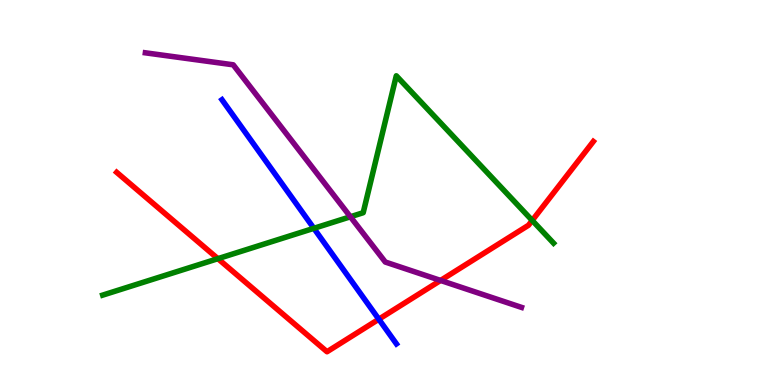[{'lines': ['blue', 'red'], 'intersections': [{'x': 4.89, 'y': 1.71}]}, {'lines': ['green', 'red'], 'intersections': [{'x': 2.81, 'y': 3.28}, {'x': 6.87, 'y': 4.27}]}, {'lines': ['purple', 'red'], 'intersections': [{'x': 5.68, 'y': 2.72}]}, {'lines': ['blue', 'green'], 'intersections': [{'x': 4.05, 'y': 4.07}]}, {'lines': ['blue', 'purple'], 'intersections': []}, {'lines': ['green', 'purple'], 'intersections': [{'x': 4.52, 'y': 4.37}]}]